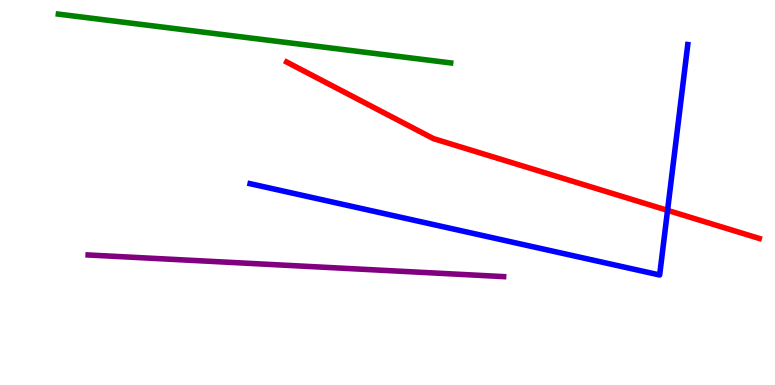[{'lines': ['blue', 'red'], 'intersections': [{'x': 8.61, 'y': 4.54}]}, {'lines': ['green', 'red'], 'intersections': []}, {'lines': ['purple', 'red'], 'intersections': []}, {'lines': ['blue', 'green'], 'intersections': []}, {'lines': ['blue', 'purple'], 'intersections': []}, {'lines': ['green', 'purple'], 'intersections': []}]